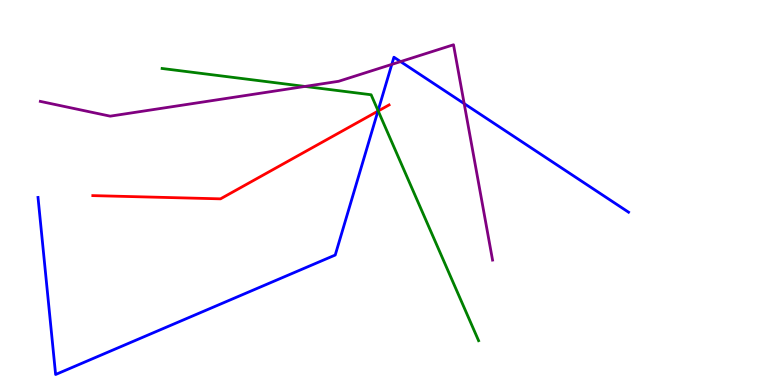[{'lines': ['blue', 'red'], 'intersections': [{'x': 4.88, 'y': 7.11}]}, {'lines': ['green', 'red'], 'intersections': [{'x': 4.88, 'y': 7.12}]}, {'lines': ['purple', 'red'], 'intersections': []}, {'lines': ['blue', 'green'], 'intersections': [{'x': 4.88, 'y': 7.13}]}, {'lines': ['blue', 'purple'], 'intersections': [{'x': 5.06, 'y': 8.33}, {'x': 5.17, 'y': 8.4}, {'x': 5.99, 'y': 7.31}]}, {'lines': ['green', 'purple'], 'intersections': [{'x': 3.93, 'y': 7.75}]}]